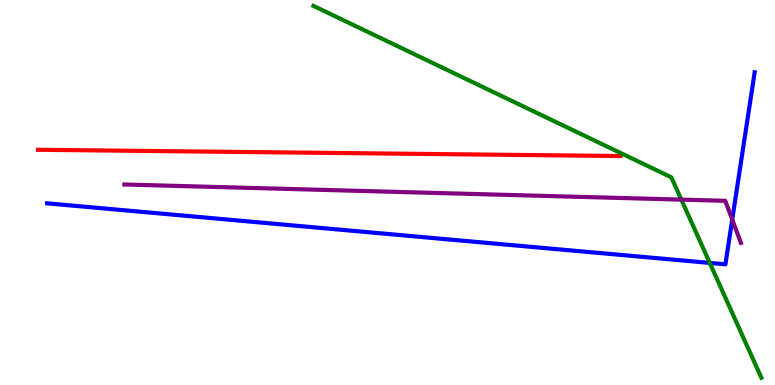[{'lines': ['blue', 'red'], 'intersections': []}, {'lines': ['green', 'red'], 'intersections': []}, {'lines': ['purple', 'red'], 'intersections': []}, {'lines': ['blue', 'green'], 'intersections': [{'x': 9.16, 'y': 3.17}]}, {'lines': ['blue', 'purple'], 'intersections': [{'x': 9.45, 'y': 4.3}]}, {'lines': ['green', 'purple'], 'intersections': [{'x': 8.79, 'y': 4.81}]}]